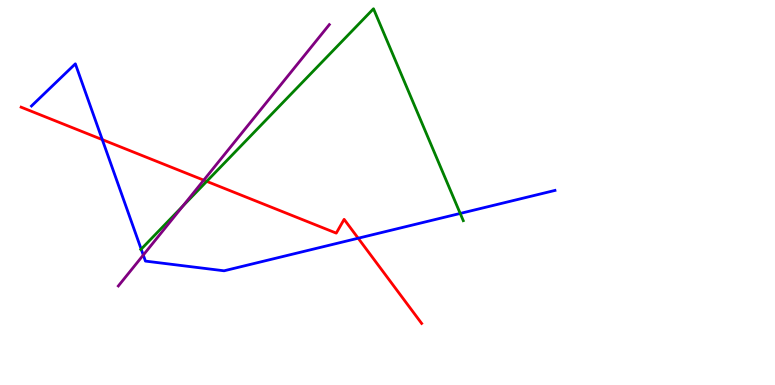[{'lines': ['blue', 'red'], 'intersections': [{'x': 1.32, 'y': 6.37}, {'x': 4.62, 'y': 3.81}]}, {'lines': ['green', 'red'], 'intersections': [{'x': 2.67, 'y': 5.29}]}, {'lines': ['purple', 'red'], 'intersections': [{'x': 2.63, 'y': 5.32}]}, {'lines': ['blue', 'green'], 'intersections': [{'x': 1.82, 'y': 3.53}, {'x': 5.94, 'y': 4.46}]}, {'lines': ['blue', 'purple'], 'intersections': [{'x': 1.85, 'y': 3.38}]}, {'lines': ['green', 'purple'], 'intersections': [{'x': 2.36, 'y': 4.65}]}]